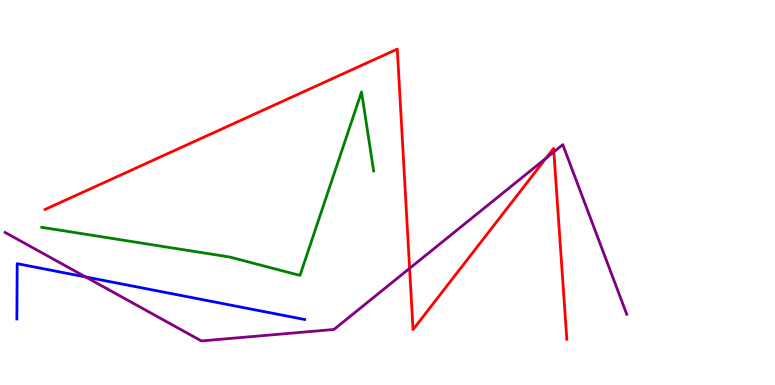[{'lines': ['blue', 'red'], 'intersections': []}, {'lines': ['green', 'red'], 'intersections': []}, {'lines': ['purple', 'red'], 'intersections': [{'x': 5.29, 'y': 3.03}, {'x': 7.04, 'y': 5.89}, {'x': 7.15, 'y': 6.06}]}, {'lines': ['blue', 'green'], 'intersections': []}, {'lines': ['blue', 'purple'], 'intersections': [{'x': 1.11, 'y': 2.81}]}, {'lines': ['green', 'purple'], 'intersections': []}]